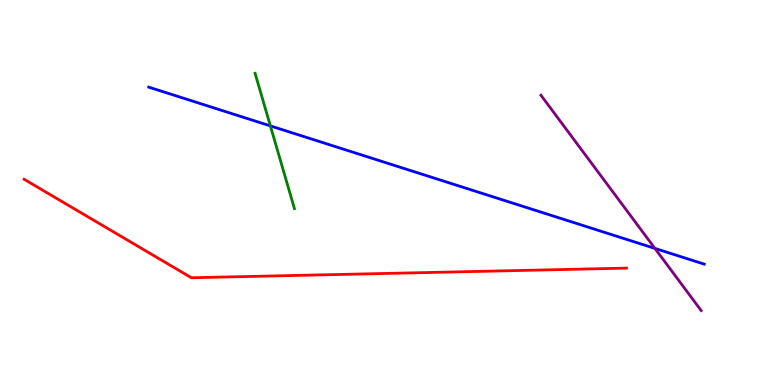[{'lines': ['blue', 'red'], 'intersections': []}, {'lines': ['green', 'red'], 'intersections': []}, {'lines': ['purple', 'red'], 'intersections': []}, {'lines': ['blue', 'green'], 'intersections': [{'x': 3.49, 'y': 6.73}]}, {'lines': ['blue', 'purple'], 'intersections': [{'x': 8.45, 'y': 3.55}]}, {'lines': ['green', 'purple'], 'intersections': []}]